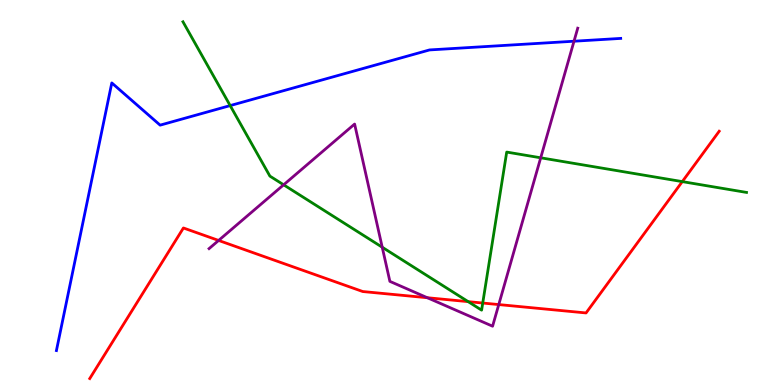[{'lines': ['blue', 'red'], 'intersections': []}, {'lines': ['green', 'red'], 'intersections': [{'x': 6.04, 'y': 2.17}, {'x': 6.23, 'y': 2.13}, {'x': 8.8, 'y': 5.28}]}, {'lines': ['purple', 'red'], 'intersections': [{'x': 2.82, 'y': 3.75}, {'x': 5.51, 'y': 2.27}, {'x': 6.44, 'y': 2.09}]}, {'lines': ['blue', 'green'], 'intersections': [{'x': 2.97, 'y': 7.26}]}, {'lines': ['blue', 'purple'], 'intersections': [{'x': 7.41, 'y': 8.93}]}, {'lines': ['green', 'purple'], 'intersections': [{'x': 3.66, 'y': 5.2}, {'x': 4.93, 'y': 3.58}, {'x': 6.98, 'y': 5.9}]}]